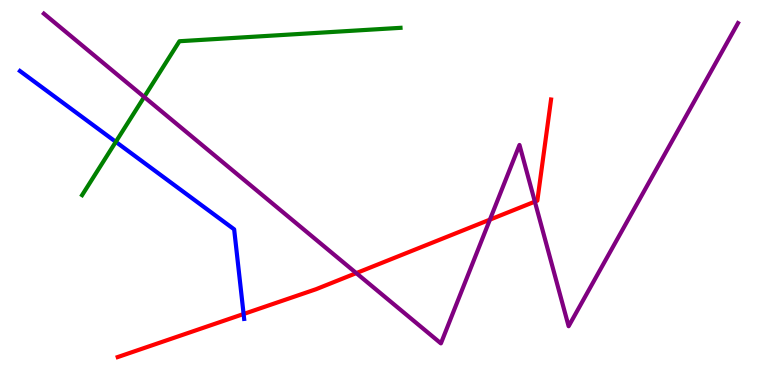[{'lines': ['blue', 'red'], 'intersections': [{'x': 3.14, 'y': 1.84}]}, {'lines': ['green', 'red'], 'intersections': []}, {'lines': ['purple', 'red'], 'intersections': [{'x': 4.6, 'y': 2.91}, {'x': 6.32, 'y': 4.3}, {'x': 6.9, 'y': 4.76}]}, {'lines': ['blue', 'green'], 'intersections': [{'x': 1.49, 'y': 6.32}]}, {'lines': ['blue', 'purple'], 'intersections': []}, {'lines': ['green', 'purple'], 'intersections': [{'x': 1.86, 'y': 7.48}]}]